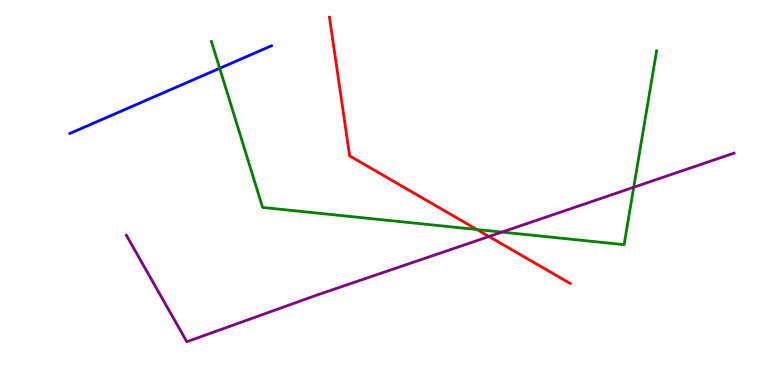[{'lines': ['blue', 'red'], 'intersections': []}, {'lines': ['green', 'red'], 'intersections': [{'x': 6.15, 'y': 4.04}]}, {'lines': ['purple', 'red'], 'intersections': [{'x': 6.31, 'y': 3.86}]}, {'lines': ['blue', 'green'], 'intersections': [{'x': 2.83, 'y': 8.23}]}, {'lines': ['blue', 'purple'], 'intersections': []}, {'lines': ['green', 'purple'], 'intersections': [{'x': 6.48, 'y': 3.97}, {'x': 8.18, 'y': 5.14}]}]